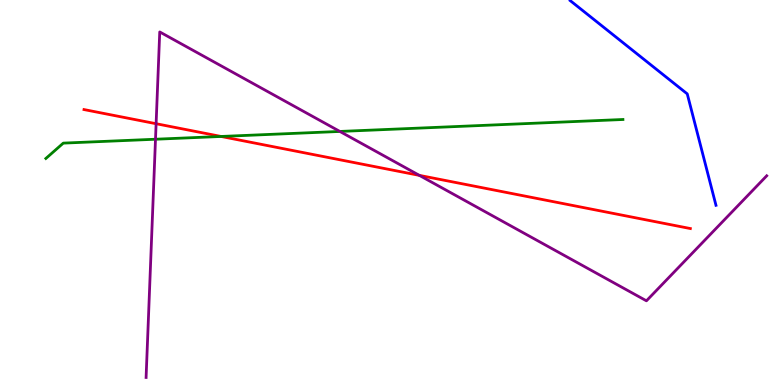[{'lines': ['blue', 'red'], 'intersections': []}, {'lines': ['green', 'red'], 'intersections': [{'x': 2.85, 'y': 6.46}]}, {'lines': ['purple', 'red'], 'intersections': [{'x': 2.01, 'y': 6.79}, {'x': 5.41, 'y': 5.44}]}, {'lines': ['blue', 'green'], 'intersections': []}, {'lines': ['blue', 'purple'], 'intersections': []}, {'lines': ['green', 'purple'], 'intersections': [{'x': 2.01, 'y': 6.38}, {'x': 4.39, 'y': 6.59}]}]